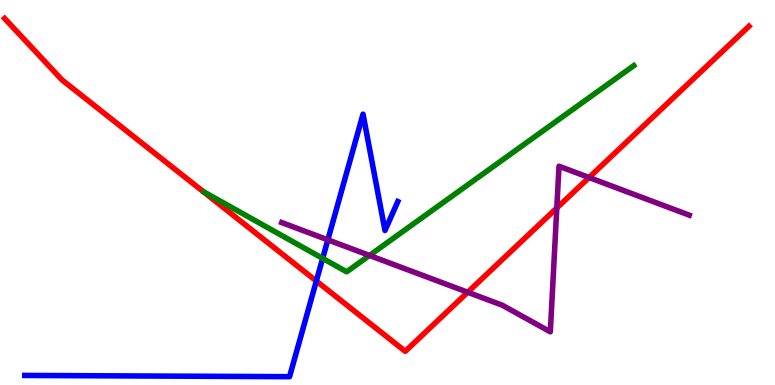[{'lines': ['blue', 'red'], 'intersections': [{'x': 4.08, 'y': 2.7}]}, {'lines': ['green', 'red'], 'intersections': []}, {'lines': ['purple', 'red'], 'intersections': [{'x': 6.03, 'y': 2.41}, {'x': 7.18, 'y': 4.6}, {'x': 7.6, 'y': 5.39}]}, {'lines': ['blue', 'green'], 'intersections': [{'x': 4.16, 'y': 3.29}]}, {'lines': ['blue', 'purple'], 'intersections': [{'x': 4.23, 'y': 3.77}]}, {'lines': ['green', 'purple'], 'intersections': [{'x': 4.77, 'y': 3.37}]}]